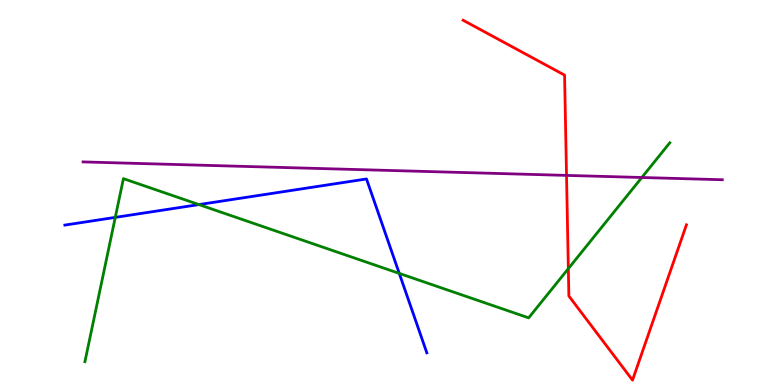[{'lines': ['blue', 'red'], 'intersections': []}, {'lines': ['green', 'red'], 'intersections': [{'x': 7.33, 'y': 3.02}]}, {'lines': ['purple', 'red'], 'intersections': [{'x': 7.31, 'y': 5.44}]}, {'lines': ['blue', 'green'], 'intersections': [{'x': 1.49, 'y': 4.35}, {'x': 2.57, 'y': 4.69}, {'x': 5.15, 'y': 2.9}]}, {'lines': ['blue', 'purple'], 'intersections': []}, {'lines': ['green', 'purple'], 'intersections': [{'x': 8.28, 'y': 5.39}]}]